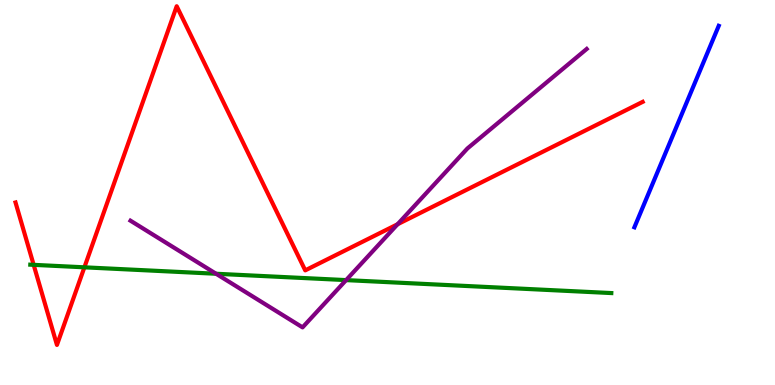[{'lines': ['blue', 'red'], 'intersections': []}, {'lines': ['green', 'red'], 'intersections': [{'x': 0.434, 'y': 3.12}, {'x': 1.09, 'y': 3.06}]}, {'lines': ['purple', 'red'], 'intersections': [{'x': 5.13, 'y': 4.18}]}, {'lines': ['blue', 'green'], 'intersections': []}, {'lines': ['blue', 'purple'], 'intersections': []}, {'lines': ['green', 'purple'], 'intersections': [{'x': 2.79, 'y': 2.89}, {'x': 4.47, 'y': 2.72}]}]